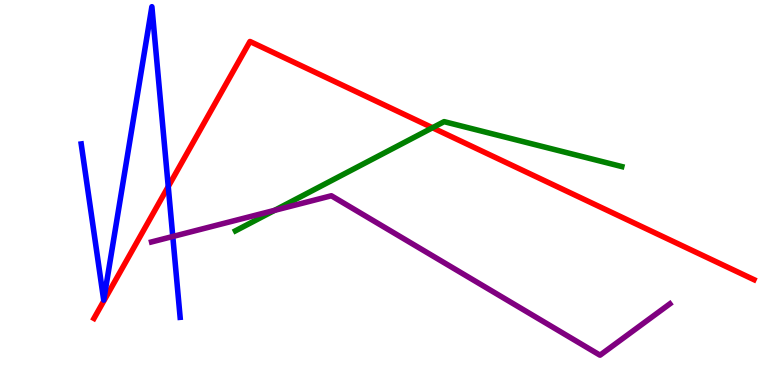[{'lines': ['blue', 'red'], 'intersections': [{'x': 2.17, 'y': 5.15}]}, {'lines': ['green', 'red'], 'intersections': [{'x': 5.58, 'y': 6.68}]}, {'lines': ['purple', 'red'], 'intersections': []}, {'lines': ['blue', 'green'], 'intersections': []}, {'lines': ['blue', 'purple'], 'intersections': [{'x': 2.23, 'y': 3.86}]}, {'lines': ['green', 'purple'], 'intersections': [{'x': 3.54, 'y': 4.54}]}]